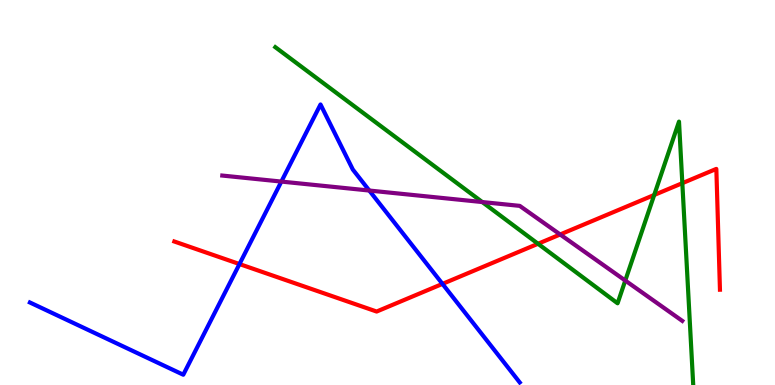[{'lines': ['blue', 'red'], 'intersections': [{'x': 3.09, 'y': 3.14}, {'x': 5.71, 'y': 2.63}]}, {'lines': ['green', 'red'], 'intersections': [{'x': 6.94, 'y': 3.67}, {'x': 8.44, 'y': 4.94}, {'x': 8.8, 'y': 5.24}]}, {'lines': ['purple', 'red'], 'intersections': [{'x': 7.23, 'y': 3.91}]}, {'lines': ['blue', 'green'], 'intersections': []}, {'lines': ['blue', 'purple'], 'intersections': [{'x': 3.63, 'y': 5.28}, {'x': 4.76, 'y': 5.05}]}, {'lines': ['green', 'purple'], 'intersections': [{'x': 6.22, 'y': 4.75}, {'x': 8.07, 'y': 2.71}]}]